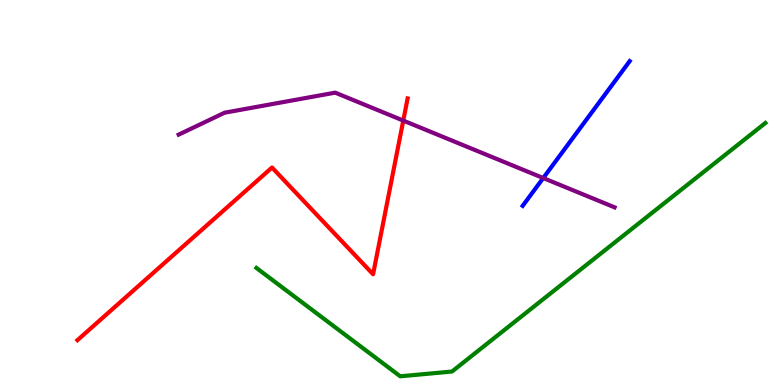[{'lines': ['blue', 'red'], 'intersections': []}, {'lines': ['green', 'red'], 'intersections': []}, {'lines': ['purple', 'red'], 'intersections': [{'x': 5.2, 'y': 6.87}]}, {'lines': ['blue', 'green'], 'intersections': []}, {'lines': ['blue', 'purple'], 'intersections': [{'x': 7.01, 'y': 5.38}]}, {'lines': ['green', 'purple'], 'intersections': []}]